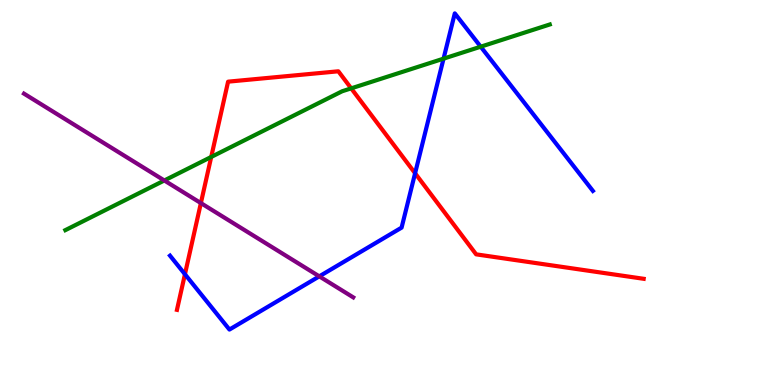[{'lines': ['blue', 'red'], 'intersections': [{'x': 2.39, 'y': 2.88}, {'x': 5.36, 'y': 5.5}]}, {'lines': ['green', 'red'], 'intersections': [{'x': 2.73, 'y': 5.92}, {'x': 4.53, 'y': 7.71}]}, {'lines': ['purple', 'red'], 'intersections': [{'x': 2.59, 'y': 4.72}]}, {'lines': ['blue', 'green'], 'intersections': [{'x': 5.72, 'y': 8.48}, {'x': 6.2, 'y': 8.79}]}, {'lines': ['blue', 'purple'], 'intersections': [{'x': 4.12, 'y': 2.82}]}, {'lines': ['green', 'purple'], 'intersections': [{'x': 2.12, 'y': 5.31}]}]